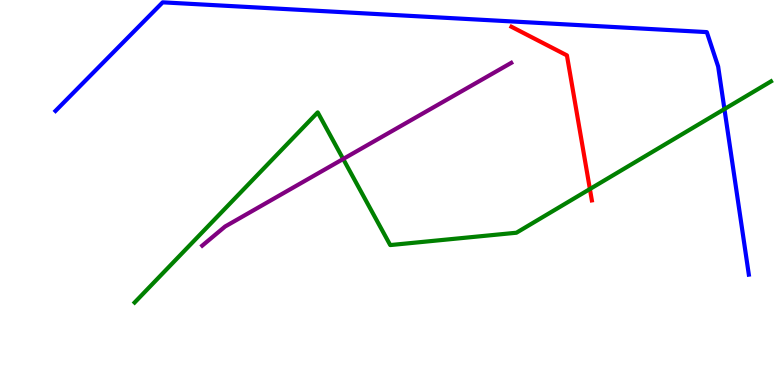[{'lines': ['blue', 'red'], 'intersections': []}, {'lines': ['green', 'red'], 'intersections': [{'x': 7.61, 'y': 5.09}]}, {'lines': ['purple', 'red'], 'intersections': []}, {'lines': ['blue', 'green'], 'intersections': [{'x': 9.35, 'y': 7.17}]}, {'lines': ['blue', 'purple'], 'intersections': []}, {'lines': ['green', 'purple'], 'intersections': [{'x': 4.43, 'y': 5.87}]}]